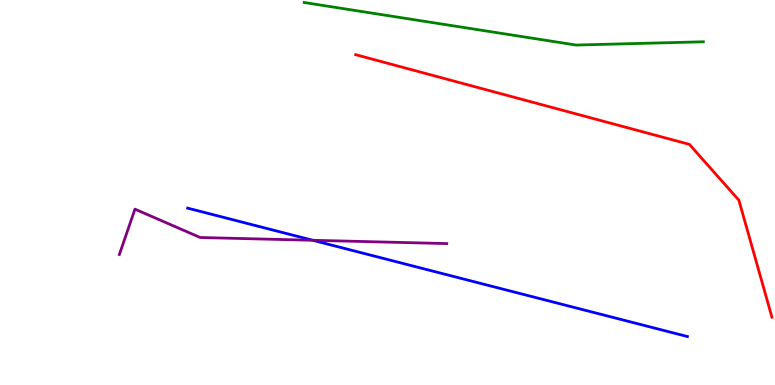[{'lines': ['blue', 'red'], 'intersections': []}, {'lines': ['green', 'red'], 'intersections': []}, {'lines': ['purple', 'red'], 'intersections': []}, {'lines': ['blue', 'green'], 'intersections': []}, {'lines': ['blue', 'purple'], 'intersections': [{'x': 4.04, 'y': 3.76}]}, {'lines': ['green', 'purple'], 'intersections': []}]